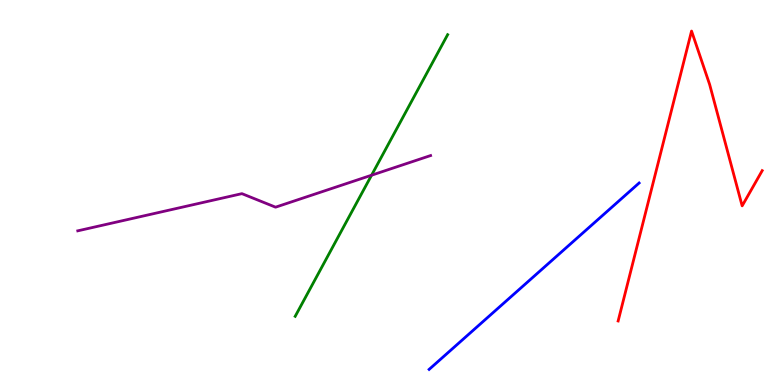[{'lines': ['blue', 'red'], 'intersections': []}, {'lines': ['green', 'red'], 'intersections': []}, {'lines': ['purple', 'red'], 'intersections': []}, {'lines': ['blue', 'green'], 'intersections': []}, {'lines': ['blue', 'purple'], 'intersections': []}, {'lines': ['green', 'purple'], 'intersections': [{'x': 4.79, 'y': 5.45}]}]